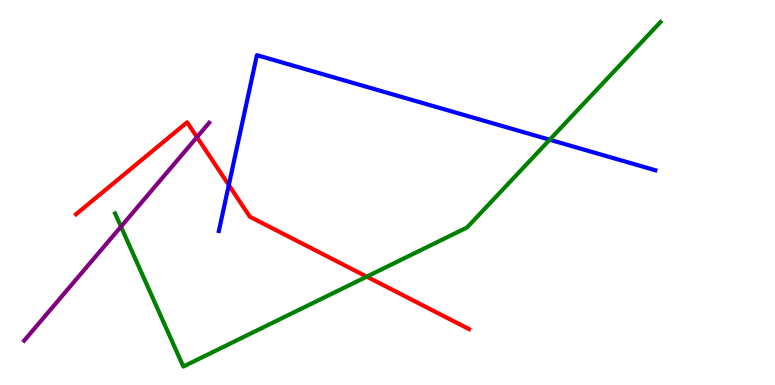[{'lines': ['blue', 'red'], 'intersections': [{'x': 2.95, 'y': 5.19}]}, {'lines': ['green', 'red'], 'intersections': [{'x': 4.73, 'y': 2.81}]}, {'lines': ['purple', 'red'], 'intersections': [{'x': 2.54, 'y': 6.44}]}, {'lines': ['blue', 'green'], 'intersections': [{'x': 7.09, 'y': 6.37}]}, {'lines': ['blue', 'purple'], 'intersections': []}, {'lines': ['green', 'purple'], 'intersections': [{'x': 1.56, 'y': 4.11}]}]